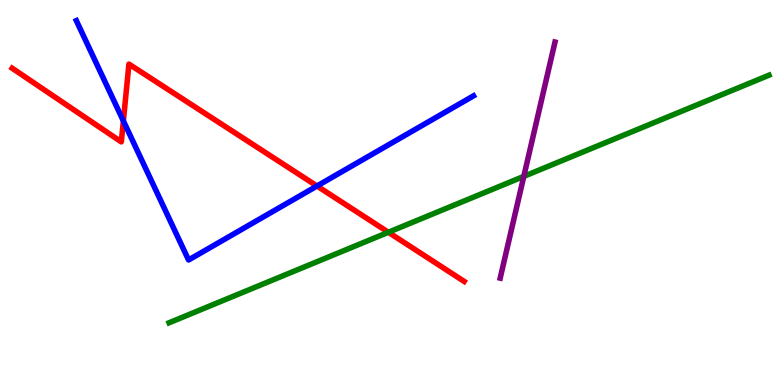[{'lines': ['blue', 'red'], 'intersections': [{'x': 1.59, 'y': 6.86}, {'x': 4.09, 'y': 5.17}]}, {'lines': ['green', 'red'], 'intersections': [{'x': 5.01, 'y': 3.97}]}, {'lines': ['purple', 'red'], 'intersections': []}, {'lines': ['blue', 'green'], 'intersections': []}, {'lines': ['blue', 'purple'], 'intersections': []}, {'lines': ['green', 'purple'], 'intersections': [{'x': 6.76, 'y': 5.42}]}]